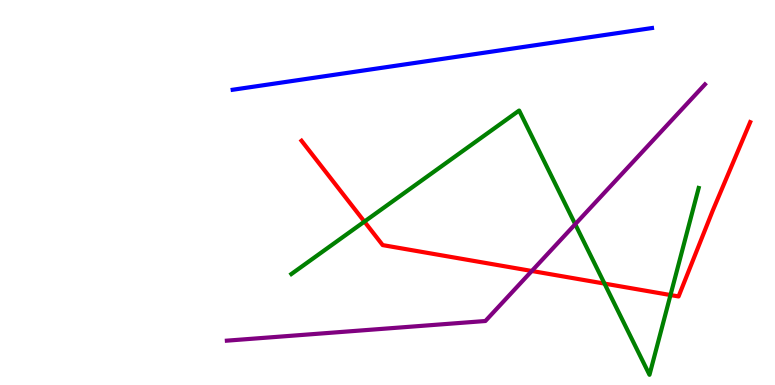[{'lines': ['blue', 'red'], 'intersections': []}, {'lines': ['green', 'red'], 'intersections': [{'x': 4.7, 'y': 4.24}, {'x': 7.8, 'y': 2.63}, {'x': 8.65, 'y': 2.34}]}, {'lines': ['purple', 'red'], 'intersections': [{'x': 6.86, 'y': 2.96}]}, {'lines': ['blue', 'green'], 'intersections': []}, {'lines': ['blue', 'purple'], 'intersections': []}, {'lines': ['green', 'purple'], 'intersections': [{'x': 7.42, 'y': 4.18}]}]